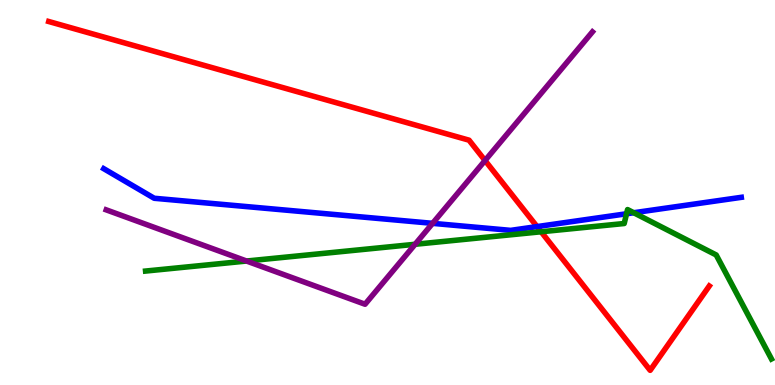[{'lines': ['blue', 'red'], 'intersections': [{'x': 6.93, 'y': 4.11}]}, {'lines': ['green', 'red'], 'intersections': [{'x': 6.98, 'y': 3.98}]}, {'lines': ['purple', 'red'], 'intersections': [{'x': 6.26, 'y': 5.83}]}, {'lines': ['blue', 'green'], 'intersections': [{'x': 8.08, 'y': 4.45}, {'x': 8.18, 'y': 4.47}]}, {'lines': ['blue', 'purple'], 'intersections': [{'x': 5.58, 'y': 4.2}]}, {'lines': ['green', 'purple'], 'intersections': [{'x': 3.18, 'y': 3.22}, {'x': 5.36, 'y': 3.65}]}]